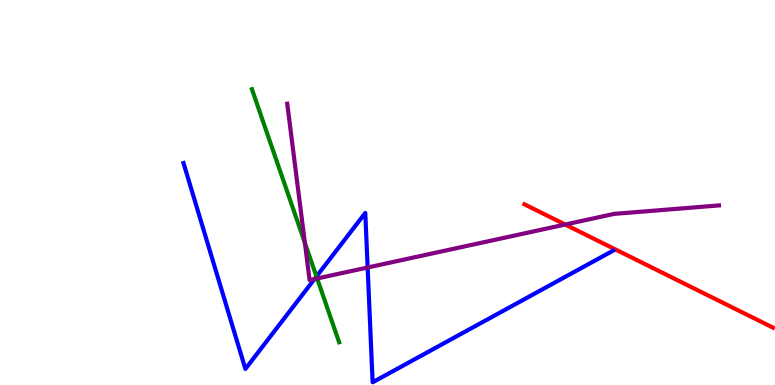[{'lines': ['blue', 'red'], 'intersections': []}, {'lines': ['green', 'red'], 'intersections': []}, {'lines': ['purple', 'red'], 'intersections': [{'x': 7.29, 'y': 4.17}]}, {'lines': ['blue', 'green'], 'intersections': [{'x': 4.08, 'y': 2.82}]}, {'lines': ['blue', 'purple'], 'intersections': [{'x': 4.06, 'y': 2.75}, {'x': 4.74, 'y': 3.05}]}, {'lines': ['green', 'purple'], 'intersections': [{'x': 3.93, 'y': 3.69}, {'x': 4.09, 'y': 2.77}]}]